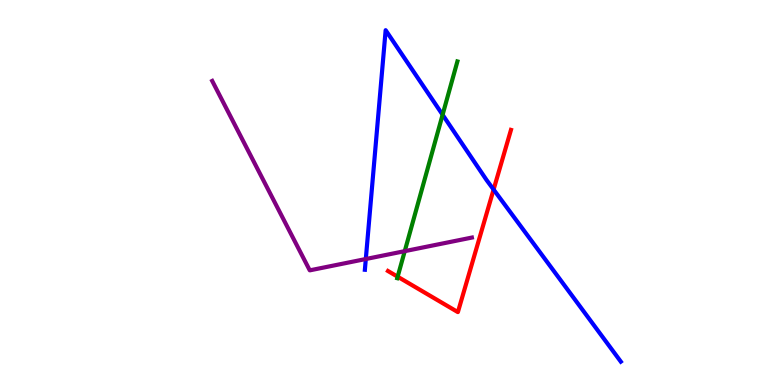[{'lines': ['blue', 'red'], 'intersections': [{'x': 6.37, 'y': 5.08}]}, {'lines': ['green', 'red'], 'intersections': [{'x': 5.13, 'y': 2.81}]}, {'lines': ['purple', 'red'], 'intersections': []}, {'lines': ['blue', 'green'], 'intersections': [{'x': 5.71, 'y': 7.02}]}, {'lines': ['blue', 'purple'], 'intersections': [{'x': 4.72, 'y': 3.27}]}, {'lines': ['green', 'purple'], 'intersections': [{'x': 5.22, 'y': 3.48}]}]